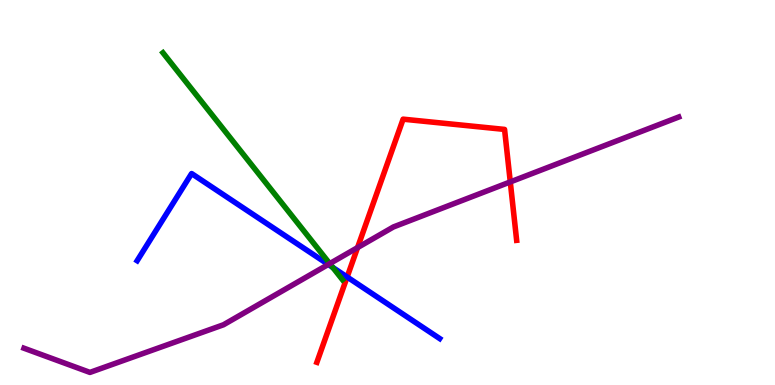[{'lines': ['blue', 'red'], 'intersections': [{'x': 4.48, 'y': 2.81}]}, {'lines': ['green', 'red'], 'intersections': []}, {'lines': ['purple', 'red'], 'intersections': [{'x': 4.61, 'y': 3.57}, {'x': 6.58, 'y': 5.27}]}, {'lines': ['blue', 'green'], 'intersections': [{'x': 4.29, 'y': 3.05}]}, {'lines': ['blue', 'purple'], 'intersections': [{'x': 4.24, 'y': 3.13}]}, {'lines': ['green', 'purple'], 'intersections': [{'x': 4.25, 'y': 3.15}]}]